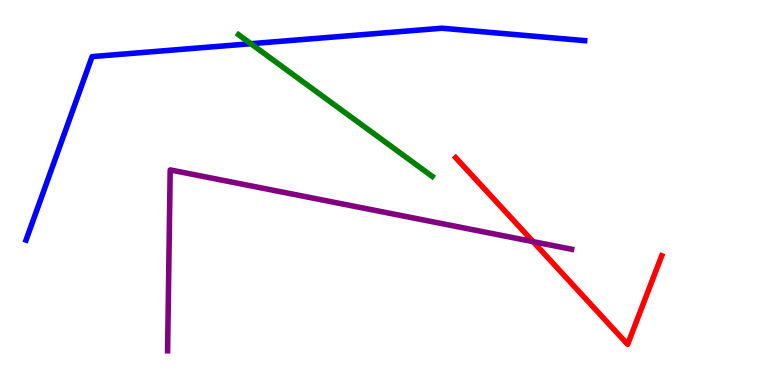[{'lines': ['blue', 'red'], 'intersections': []}, {'lines': ['green', 'red'], 'intersections': []}, {'lines': ['purple', 'red'], 'intersections': [{'x': 6.88, 'y': 3.72}]}, {'lines': ['blue', 'green'], 'intersections': [{'x': 3.24, 'y': 8.86}]}, {'lines': ['blue', 'purple'], 'intersections': []}, {'lines': ['green', 'purple'], 'intersections': []}]